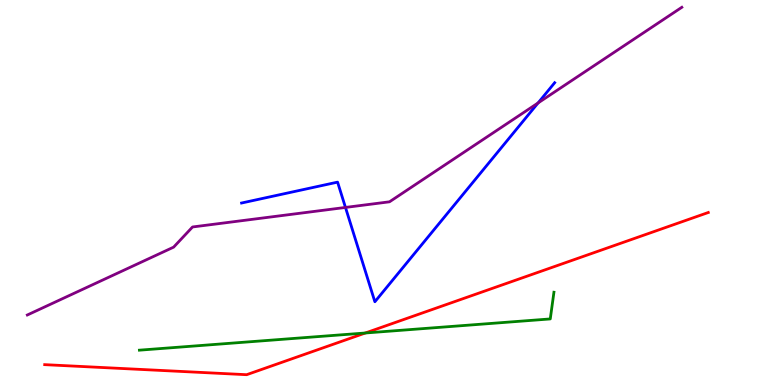[{'lines': ['blue', 'red'], 'intersections': []}, {'lines': ['green', 'red'], 'intersections': [{'x': 4.71, 'y': 1.35}]}, {'lines': ['purple', 'red'], 'intersections': []}, {'lines': ['blue', 'green'], 'intersections': []}, {'lines': ['blue', 'purple'], 'intersections': [{'x': 4.46, 'y': 4.61}, {'x': 6.94, 'y': 7.33}]}, {'lines': ['green', 'purple'], 'intersections': []}]